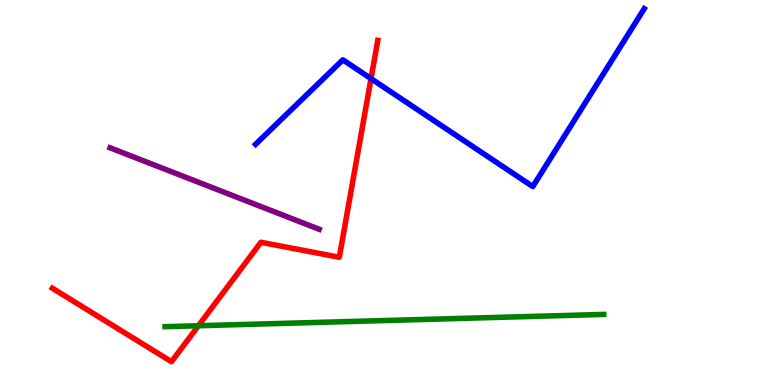[{'lines': ['blue', 'red'], 'intersections': [{'x': 4.79, 'y': 7.96}]}, {'lines': ['green', 'red'], 'intersections': [{'x': 2.56, 'y': 1.54}]}, {'lines': ['purple', 'red'], 'intersections': []}, {'lines': ['blue', 'green'], 'intersections': []}, {'lines': ['blue', 'purple'], 'intersections': []}, {'lines': ['green', 'purple'], 'intersections': []}]